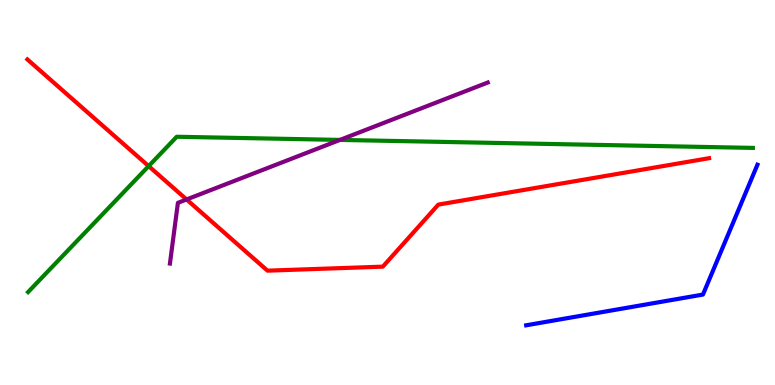[{'lines': ['blue', 'red'], 'intersections': []}, {'lines': ['green', 'red'], 'intersections': [{'x': 1.92, 'y': 5.69}]}, {'lines': ['purple', 'red'], 'intersections': [{'x': 2.41, 'y': 4.82}]}, {'lines': ['blue', 'green'], 'intersections': []}, {'lines': ['blue', 'purple'], 'intersections': []}, {'lines': ['green', 'purple'], 'intersections': [{'x': 4.39, 'y': 6.37}]}]